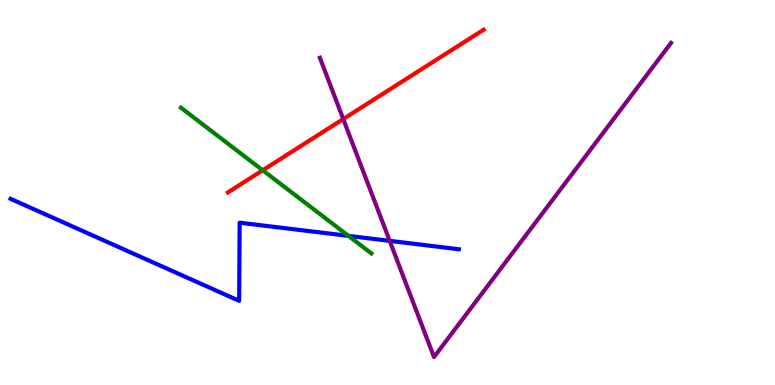[{'lines': ['blue', 'red'], 'intersections': []}, {'lines': ['green', 'red'], 'intersections': [{'x': 3.39, 'y': 5.58}]}, {'lines': ['purple', 'red'], 'intersections': [{'x': 4.43, 'y': 6.91}]}, {'lines': ['blue', 'green'], 'intersections': [{'x': 4.5, 'y': 3.87}]}, {'lines': ['blue', 'purple'], 'intersections': [{'x': 5.03, 'y': 3.74}]}, {'lines': ['green', 'purple'], 'intersections': []}]